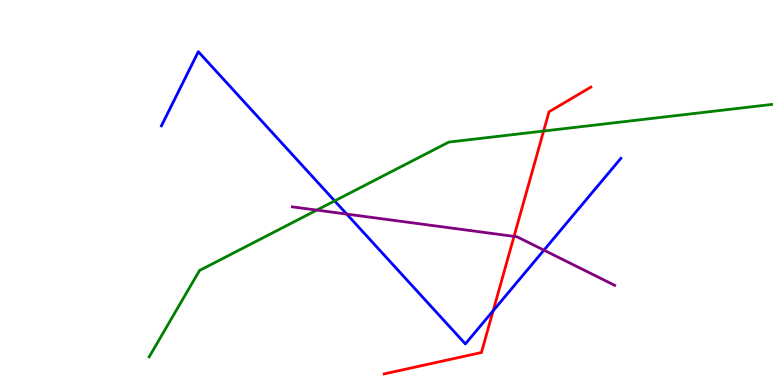[{'lines': ['blue', 'red'], 'intersections': [{'x': 6.36, 'y': 1.93}]}, {'lines': ['green', 'red'], 'intersections': [{'x': 7.01, 'y': 6.6}]}, {'lines': ['purple', 'red'], 'intersections': [{'x': 6.63, 'y': 3.86}]}, {'lines': ['blue', 'green'], 'intersections': [{'x': 4.32, 'y': 4.78}]}, {'lines': ['blue', 'purple'], 'intersections': [{'x': 4.47, 'y': 4.44}, {'x': 7.02, 'y': 3.5}]}, {'lines': ['green', 'purple'], 'intersections': [{'x': 4.09, 'y': 4.54}]}]